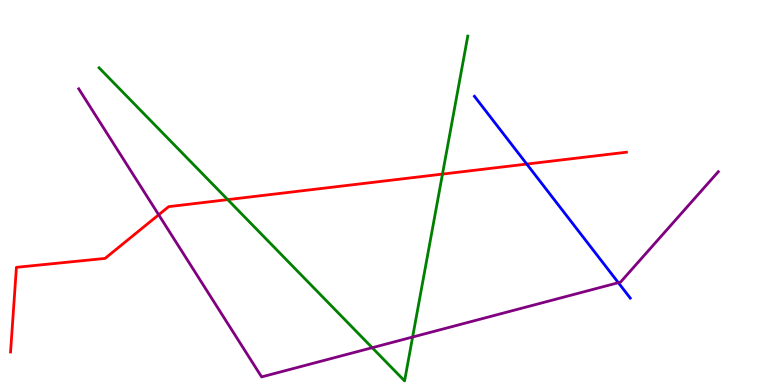[{'lines': ['blue', 'red'], 'intersections': [{'x': 6.8, 'y': 5.74}]}, {'lines': ['green', 'red'], 'intersections': [{'x': 2.94, 'y': 4.81}, {'x': 5.71, 'y': 5.48}]}, {'lines': ['purple', 'red'], 'intersections': [{'x': 2.05, 'y': 4.42}]}, {'lines': ['blue', 'green'], 'intersections': []}, {'lines': ['blue', 'purple'], 'intersections': [{'x': 7.98, 'y': 2.66}]}, {'lines': ['green', 'purple'], 'intersections': [{'x': 4.8, 'y': 0.969}, {'x': 5.32, 'y': 1.25}]}]